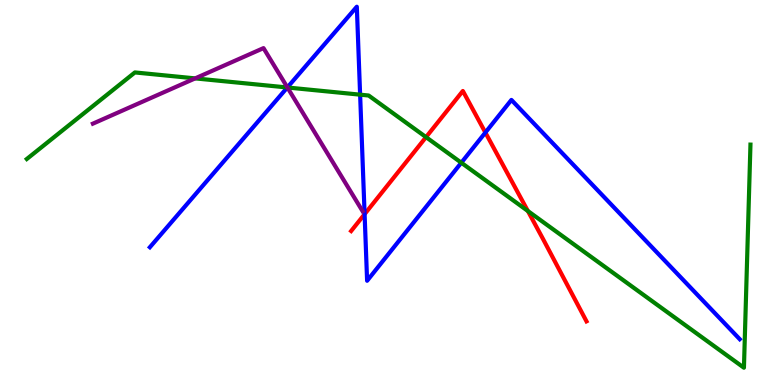[{'lines': ['blue', 'red'], 'intersections': [{'x': 4.7, 'y': 4.44}, {'x': 6.26, 'y': 6.56}]}, {'lines': ['green', 'red'], 'intersections': [{'x': 5.5, 'y': 6.44}, {'x': 6.81, 'y': 4.52}]}, {'lines': ['purple', 'red'], 'intersections': []}, {'lines': ['blue', 'green'], 'intersections': [{'x': 3.71, 'y': 7.73}, {'x': 4.65, 'y': 7.54}, {'x': 5.95, 'y': 5.77}]}, {'lines': ['blue', 'purple'], 'intersections': [{'x': 3.71, 'y': 7.73}]}, {'lines': ['green', 'purple'], 'intersections': [{'x': 2.52, 'y': 7.96}, {'x': 3.71, 'y': 7.73}]}]